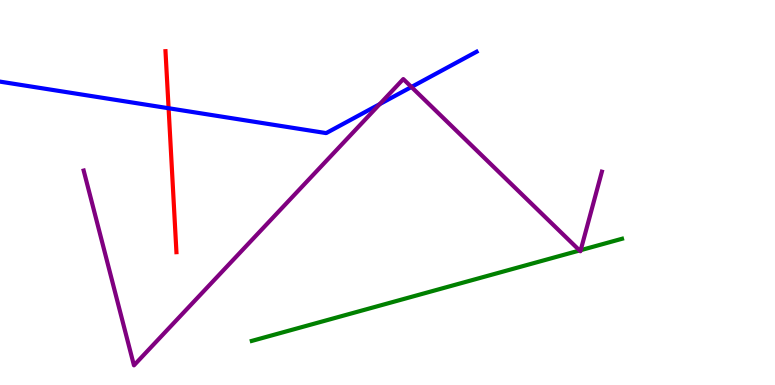[{'lines': ['blue', 'red'], 'intersections': [{'x': 2.18, 'y': 7.19}]}, {'lines': ['green', 'red'], 'intersections': []}, {'lines': ['purple', 'red'], 'intersections': []}, {'lines': ['blue', 'green'], 'intersections': []}, {'lines': ['blue', 'purple'], 'intersections': [{'x': 4.9, 'y': 7.29}, {'x': 5.31, 'y': 7.74}]}, {'lines': ['green', 'purple'], 'intersections': [{'x': 7.48, 'y': 3.49}, {'x': 7.49, 'y': 3.5}]}]